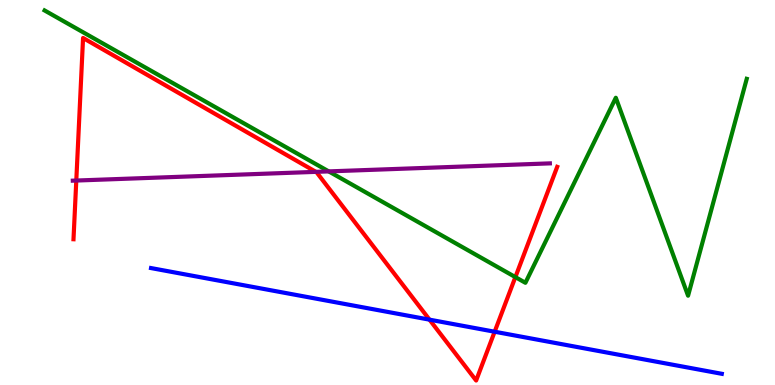[{'lines': ['blue', 'red'], 'intersections': [{'x': 5.54, 'y': 1.7}, {'x': 6.38, 'y': 1.38}]}, {'lines': ['green', 'red'], 'intersections': [{'x': 6.65, 'y': 2.8}]}, {'lines': ['purple', 'red'], 'intersections': [{'x': 0.984, 'y': 5.31}, {'x': 4.08, 'y': 5.54}]}, {'lines': ['blue', 'green'], 'intersections': []}, {'lines': ['blue', 'purple'], 'intersections': []}, {'lines': ['green', 'purple'], 'intersections': [{'x': 4.24, 'y': 5.55}]}]